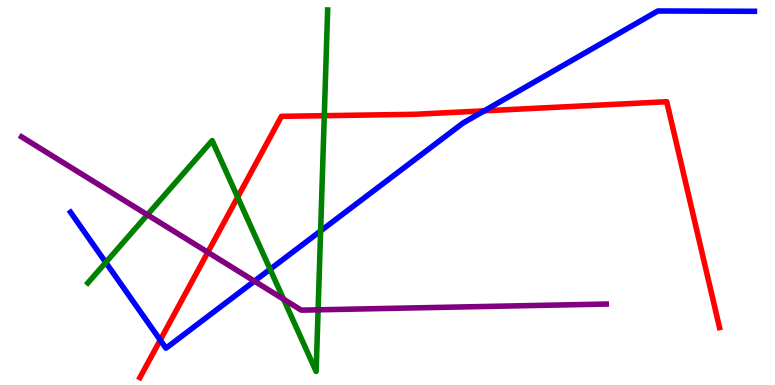[{'lines': ['blue', 'red'], 'intersections': [{'x': 2.07, 'y': 1.17}, {'x': 6.25, 'y': 7.12}]}, {'lines': ['green', 'red'], 'intersections': [{'x': 3.07, 'y': 4.88}, {'x': 4.18, 'y': 7.0}]}, {'lines': ['purple', 'red'], 'intersections': [{'x': 2.68, 'y': 3.45}]}, {'lines': ['blue', 'green'], 'intersections': [{'x': 1.36, 'y': 3.18}, {'x': 3.49, 'y': 3.01}, {'x': 4.14, 'y': 4.0}]}, {'lines': ['blue', 'purple'], 'intersections': [{'x': 3.28, 'y': 2.7}]}, {'lines': ['green', 'purple'], 'intersections': [{'x': 1.9, 'y': 4.42}, {'x': 3.66, 'y': 2.23}, {'x': 4.1, 'y': 1.95}]}]